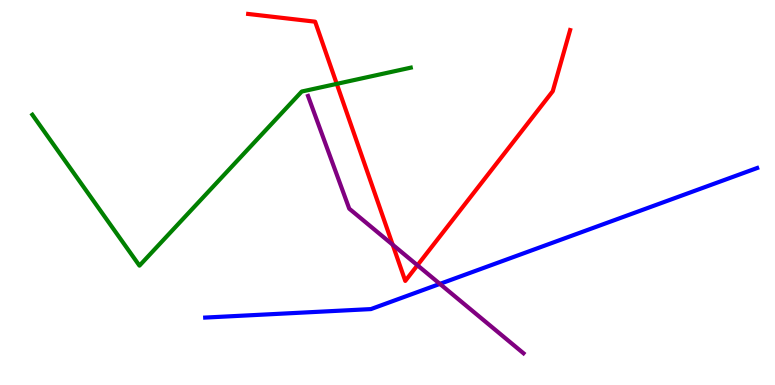[{'lines': ['blue', 'red'], 'intersections': []}, {'lines': ['green', 'red'], 'intersections': [{'x': 4.35, 'y': 7.82}]}, {'lines': ['purple', 'red'], 'intersections': [{'x': 5.07, 'y': 3.64}, {'x': 5.39, 'y': 3.11}]}, {'lines': ['blue', 'green'], 'intersections': []}, {'lines': ['blue', 'purple'], 'intersections': [{'x': 5.68, 'y': 2.63}]}, {'lines': ['green', 'purple'], 'intersections': []}]